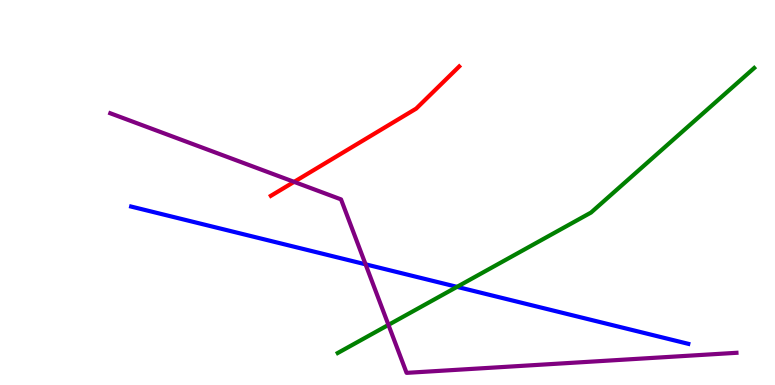[{'lines': ['blue', 'red'], 'intersections': []}, {'lines': ['green', 'red'], 'intersections': []}, {'lines': ['purple', 'red'], 'intersections': [{'x': 3.79, 'y': 5.28}]}, {'lines': ['blue', 'green'], 'intersections': [{'x': 5.9, 'y': 2.55}]}, {'lines': ['blue', 'purple'], 'intersections': [{'x': 4.72, 'y': 3.13}]}, {'lines': ['green', 'purple'], 'intersections': [{'x': 5.01, 'y': 1.56}]}]